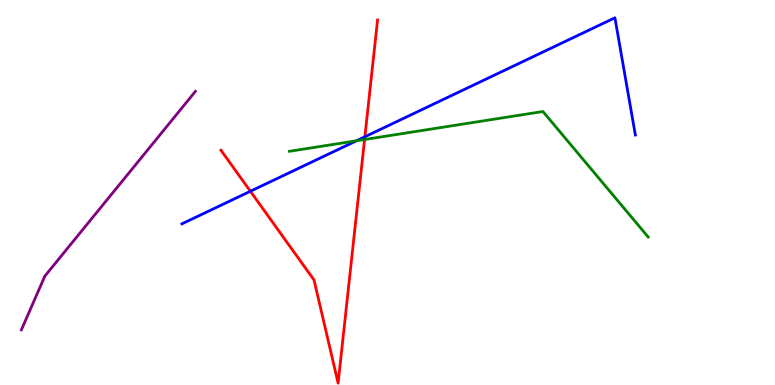[{'lines': ['blue', 'red'], 'intersections': [{'x': 3.23, 'y': 5.03}, {'x': 4.71, 'y': 6.45}]}, {'lines': ['green', 'red'], 'intersections': [{'x': 4.7, 'y': 6.38}]}, {'lines': ['purple', 'red'], 'intersections': []}, {'lines': ['blue', 'green'], 'intersections': [{'x': 4.6, 'y': 6.34}]}, {'lines': ['blue', 'purple'], 'intersections': []}, {'lines': ['green', 'purple'], 'intersections': []}]